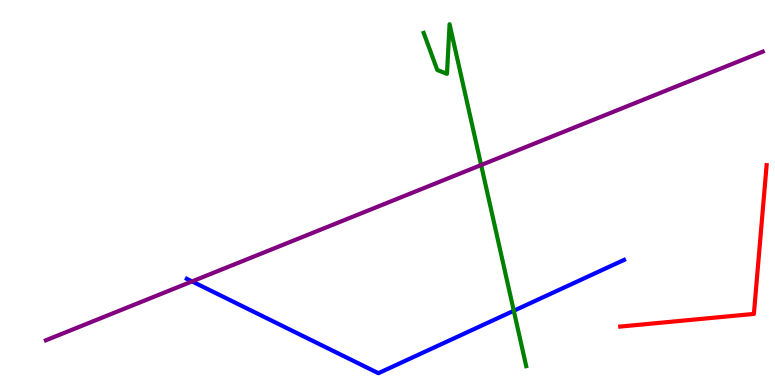[{'lines': ['blue', 'red'], 'intersections': []}, {'lines': ['green', 'red'], 'intersections': []}, {'lines': ['purple', 'red'], 'intersections': []}, {'lines': ['blue', 'green'], 'intersections': [{'x': 6.63, 'y': 1.93}]}, {'lines': ['blue', 'purple'], 'intersections': [{'x': 2.48, 'y': 2.69}]}, {'lines': ['green', 'purple'], 'intersections': [{'x': 6.21, 'y': 5.71}]}]